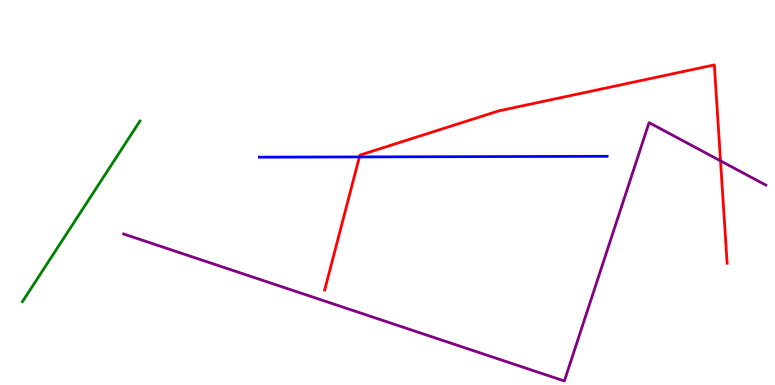[{'lines': ['blue', 'red'], 'intersections': [{'x': 4.64, 'y': 5.92}]}, {'lines': ['green', 'red'], 'intersections': []}, {'lines': ['purple', 'red'], 'intersections': [{'x': 9.3, 'y': 5.82}]}, {'lines': ['blue', 'green'], 'intersections': []}, {'lines': ['blue', 'purple'], 'intersections': []}, {'lines': ['green', 'purple'], 'intersections': []}]